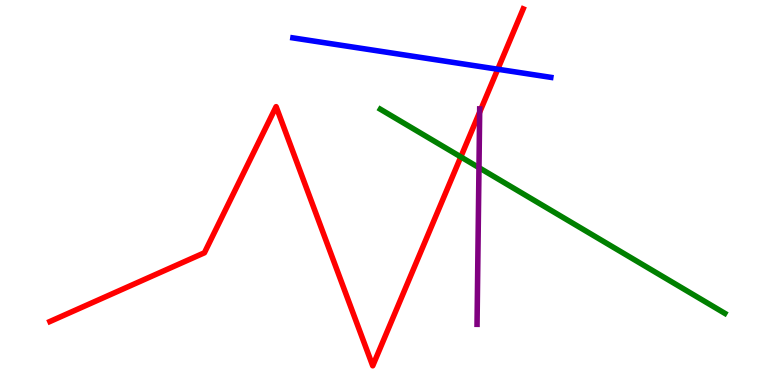[{'lines': ['blue', 'red'], 'intersections': [{'x': 6.42, 'y': 8.2}]}, {'lines': ['green', 'red'], 'intersections': [{'x': 5.95, 'y': 5.92}]}, {'lines': ['purple', 'red'], 'intersections': [{'x': 6.19, 'y': 7.09}]}, {'lines': ['blue', 'green'], 'intersections': []}, {'lines': ['blue', 'purple'], 'intersections': []}, {'lines': ['green', 'purple'], 'intersections': [{'x': 6.18, 'y': 5.65}]}]